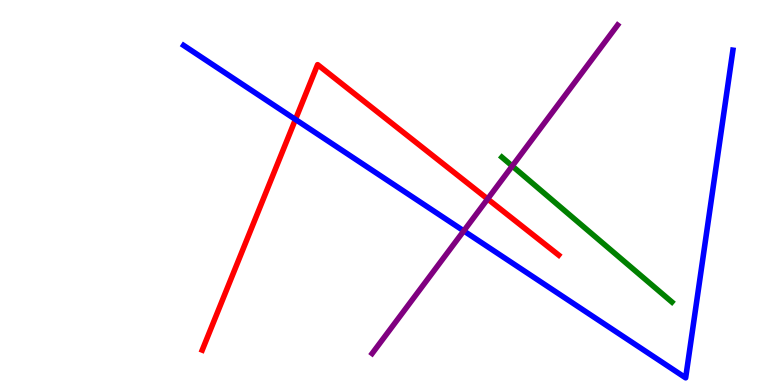[{'lines': ['blue', 'red'], 'intersections': [{'x': 3.81, 'y': 6.9}]}, {'lines': ['green', 'red'], 'intersections': []}, {'lines': ['purple', 'red'], 'intersections': [{'x': 6.29, 'y': 4.83}]}, {'lines': ['blue', 'green'], 'intersections': []}, {'lines': ['blue', 'purple'], 'intersections': [{'x': 5.98, 'y': 4.0}]}, {'lines': ['green', 'purple'], 'intersections': [{'x': 6.61, 'y': 5.69}]}]